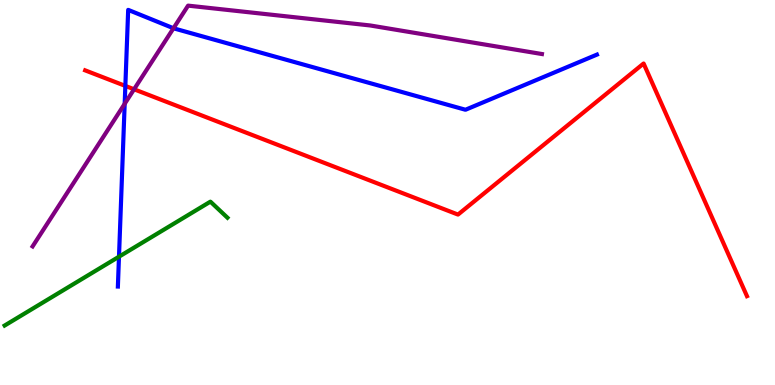[{'lines': ['blue', 'red'], 'intersections': [{'x': 1.62, 'y': 7.77}]}, {'lines': ['green', 'red'], 'intersections': []}, {'lines': ['purple', 'red'], 'intersections': [{'x': 1.73, 'y': 7.68}]}, {'lines': ['blue', 'green'], 'intersections': [{'x': 1.54, 'y': 3.33}]}, {'lines': ['blue', 'purple'], 'intersections': [{'x': 1.61, 'y': 7.3}, {'x': 2.24, 'y': 9.27}]}, {'lines': ['green', 'purple'], 'intersections': []}]